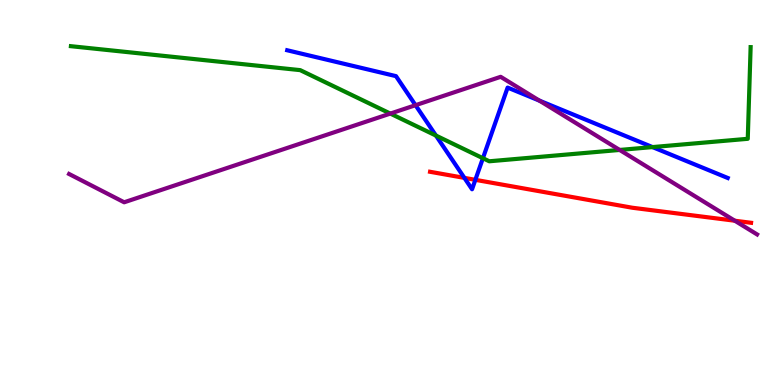[{'lines': ['blue', 'red'], 'intersections': [{'x': 5.99, 'y': 5.38}, {'x': 6.13, 'y': 5.33}]}, {'lines': ['green', 'red'], 'intersections': []}, {'lines': ['purple', 'red'], 'intersections': [{'x': 9.48, 'y': 4.27}]}, {'lines': ['blue', 'green'], 'intersections': [{'x': 5.63, 'y': 6.48}, {'x': 6.23, 'y': 5.89}, {'x': 8.42, 'y': 6.18}]}, {'lines': ['blue', 'purple'], 'intersections': [{'x': 5.36, 'y': 7.27}, {'x': 6.96, 'y': 7.39}]}, {'lines': ['green', 'purple'], 'intersections': [{'x': 5.04, 'y': 7.05}, {'x': 8.0, 'y': 6.11}]}]